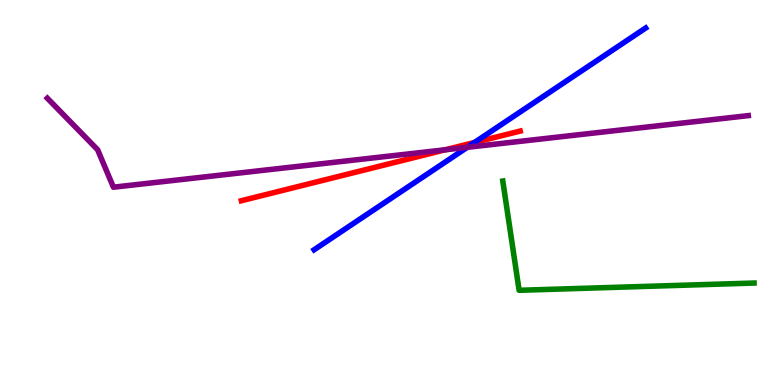[{'lines': ['blue', 'red'], 'intersections': [{'x': 6.12, 'y': 6.3}]}, {'lines': ['green', 'red'], 'intersections': []}, {'lines': ['purple', 'red'], 'intersections': [{'x': 5.75, 'y': 6.11}]}, {'lines': ['blue', 'green'], 'intersections': []}, {'lines': ['blue', 'purple'], 'intersections': [{'x': 6.03, 'y': 6.17}]}, {'lines': ['green', 'purple'], 'intersections': []}]